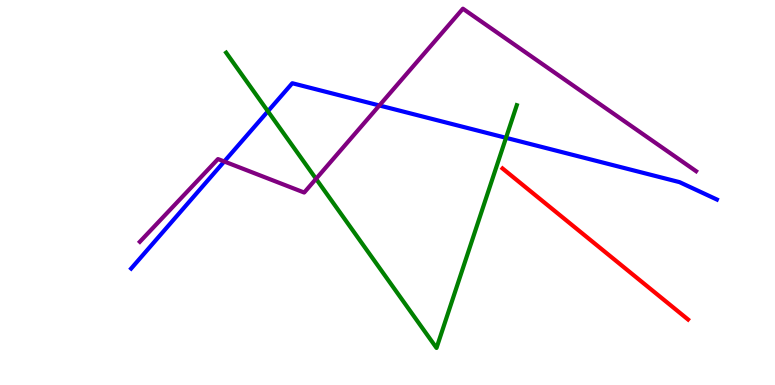[{'lines': ['blue', 'red'], 'intersections': []}, {'lines': ['green', 'red'], 'intersections': []}, {'lines': ['purple', 'red'], 'intersections': []}, {'lines': ['blue', 'green'], 'intersections': [{'x': 3.46, 'y': 7.11}, {'x': 6.53, 'y': 6.42}]}, {'lines': ['blue', 'purple'], 'intersections': [{'x': 2.89, 'y': 5.81}, {'x': 4.9, 'y': 7.26}]}, {'lines': ['green', 'purple'], 'intersections': [{'x': 4.08, 'y': 5.36}]}]